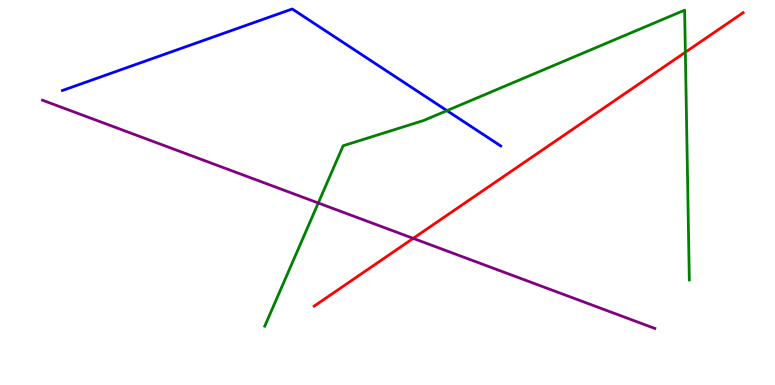[{'lines': ['blue', 'red'], 'intersections': []}, {'lines': ['green', 'red'], 'intersections': [{'x': 8.84, 'y': 8.64}]}, {'lines': ['purple', 'red'], 'intersections': [{'x': 5.33, 'y': 3.81}]}, {'lines': ['blue', 'green'], 'intersections': [{'x': 5.77, 'y': 7.13}]}, {'lines': ['blue', 'purple'], 'intersections': []}, {'lines': ['green', 'purple'], 'intersections': [{'x': 4.11, 'y': 4.73}]}]